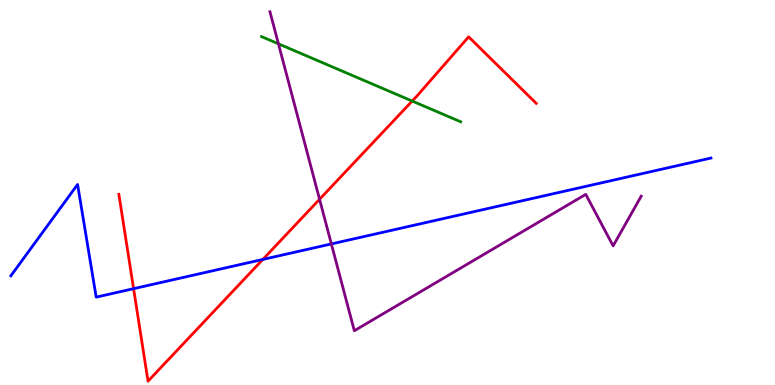[{'lines': ['blue', 'red'], 'intersections': [{'x': 1.72, 'y': 2.5}, {'x': 3.39, 'y': 3.26}]}, {'lines': ['green', 'red'], 'intersections': [{'x': 5.32, 'y': 7.38}]}, {'lines': ['purple', 'red'], 'intersections': [{'x': 4.12, 'y': 4.82}]}, {'lines': ['blue', 'green'], 'intersections': []}, {'lines': ['blue', 'purple'], 'intersections': [{'x': 4.28, 'y': 3.66}]}, {'lines': ['green', 'purple'], 'intersections': [{'x': 3.59, 'y': 8.86}]}]